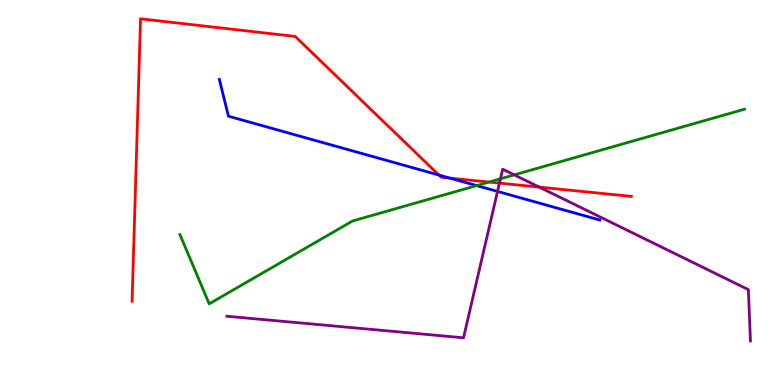[{'lines': ['blue', 'red'], 'intersections': [{'x': 5.66, 'y': 5.45}, {'x': 5.81, 'y': 5.37}]}, {'lines': ['green', 'red'], 'intersections': [{'x': 6.31, 'y': 5.27}]}, {'lines': ['purple', 'red'], 'intersections': [{'x': 6.44, 'y': 5.24}, {'x': 6.96, 'y': 5.14}]}, {'lines': ['blue', 'green'], 'intersections': [{'x': 6.15, 'y': 5.18}]}, {'lines': ['blue', 'purple'], 'intersections': [{'x': 6.42, 'y': 5.03}]}, {'lines': ['green', 'purple'], 'intersections': [{'x': 6.46, 'y': 5.36}, {'x': 6.64, 'y': 5.46}]}]